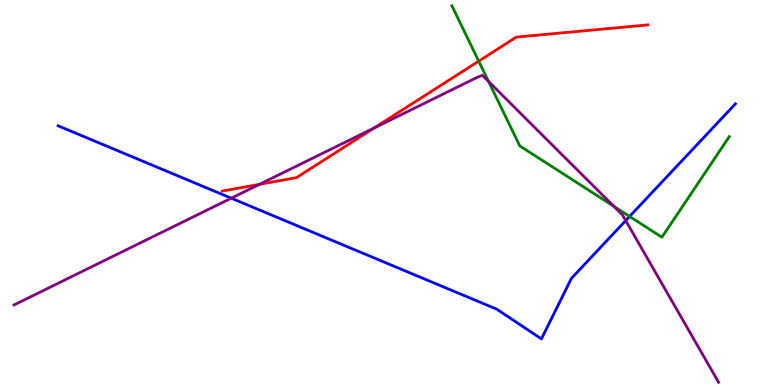[{'lines': ['blue', 'red'], 'intersections': []}, {'lines': ['green', 'red'], 'intersections': [{'x': 6.18, 'y': 8.41}]}, {'lines': ['purple', 'red'], 'intersections': [{'x': 3.35, 'y': 5.21}, {'x': 4.83, 'y': 6.68}]}, {'lines': ['blue', 'green'], 'intersections': [{'x': 8.12, 'y': 4.38}]}, {'lines': ['blue', 'purple'], 'intersections': [{'x': 2.98, 'y': 4.85}, {'x': 8.07, 'y': 4.27}]}, {'lines': ['green', 'purple'], 'intersections': [{'x': 6.3, 'y': 7.88}, {'x': 7.92, 'y': 4.64}]}]